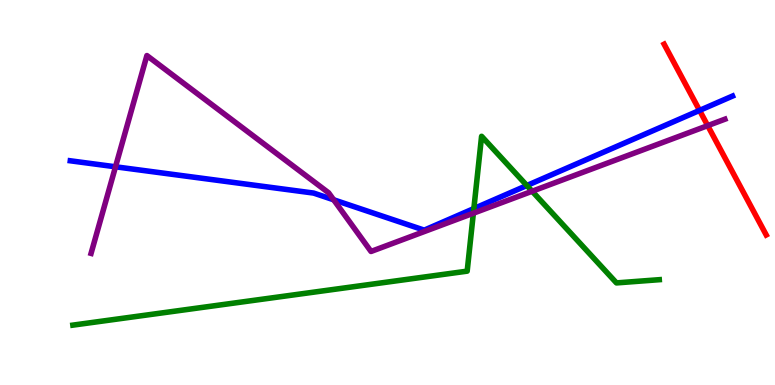[{'lines': ['blue', 'red'], 'intersections': [{'x': 9.03, 'y': 7.13}]}, {'lines': ['green', 'red'], 'intersections': []}, {'lines': ['purple', 'red'], 'intersections': [{'x': 9.13, 'y': 6.74}]}, {'lines': ['blue', 'green'], 'intersections': [{'x': 6.11, 'y': 4.58}, {'x': 6.8, 'y': 5.18}]}, {'lines': ['blue', 'purple'], 'intersections': [{'x': 1.49, 'y': 5.67}, {'x': 4.31, 'y': 4.81}]}, {'lines': ['green', 'purple'], 'intersections': [{'x': 6.11, 'y': 4.46}, {'x': 6.87, 'y': 5.03}]}]